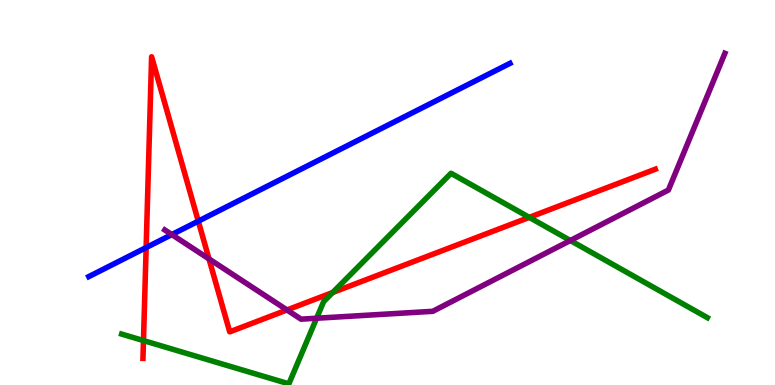[{'lines': ['blue', 'red'], 'intersections': [{'x': 1.89, 'y': 3.57}, {'x': 2.56, 'y': 4.26}]}, {'lines': ['green', 'red'], 'intersections': [{'x': 1.85, 'y': 1.15}, {'x': 4.29, 'y': 2.4}, {'x': 6.83, 'y': 4.35}]}, {'lines': ['purple', 'red'], 'intersections': [{'x': 2.7, 'y': 3.27}, {'x': 3.7, 'y': 1.95}]}, {'lines': ['blue', 'green'], 'intersections': []}, {'lines': ['blue', 'purple'], 'intersections': [{'x': 2.22, 'y': 3.91}]}, {'lines': ['green', 'purple'], 'intersections': [{'x': 4.09, 'y': 1.73}, {'x': 7.36, 'y': 3.75}]}]